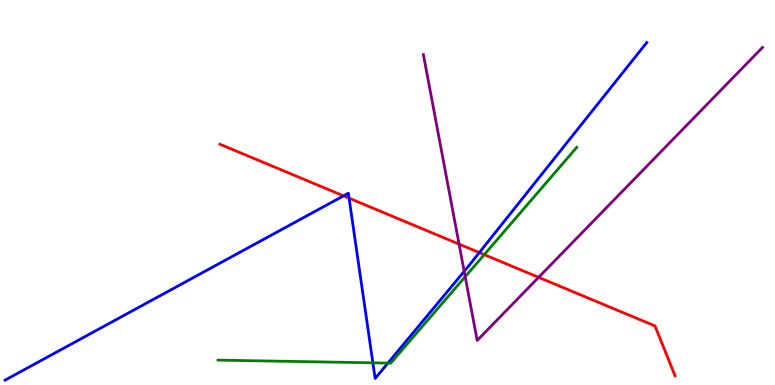[{'lines': ['blue', 'red'], 'intersections': [{'x': 4.43, 'y': 4.91}, {'x': 4.5, 'y': 4.85}, {'x': 6.18, 'y': 3.44}]}, {'lines': ['green', 'red'], 'intersections': [{'x': 6.25, 'y': 3.39}]}, {'lines': ['purple', 'red'], 'intersections': [{'x': 5.92, 'y': 3.66}, {'x': 6.95, 'y': 2.8}]}, {'lines': ['blue', 'green'], 'intersections': [{'x': 4.81, 'y': 0.576}, {'x': 5.01, 'y': 0.569}]}, {'lines': ['blue', 'purple'], 'intersections': [{'x': 5.99, 'y': 2.95}]}, {'lines': ['green', 'purple'], 'intersections': [{'x': 6.0, 'y': 2.81}]}]